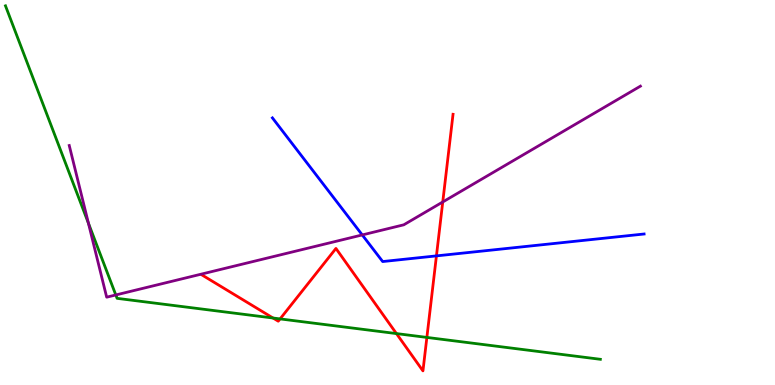[{'lines': ['blue', 'red'], 'intersections': [{'x': 5.63, 'y': 3.35}]}, {'lines': ['green', 'red'], 'intersections': [{'x': 3.52, 'y': 1.74}, {'x': 3.61, 'y': 1.72}, {'x': 5.12, 'y': 1.34}, {'x': 5.51, 'y': 1.24}]}, {'lines': ['purple', 'red'], 'intersections': [{'x': 5.71, 'y': 4.75}]}, {'lines': ['blue', 'green'], 'intersections': []}, {'lines': ['blue', 'purple'], 'intersections': [{'x': 4.67, 'y': 3.9}]}, {'lines': ['green', 'purple'], 'intersections': [{'x': 1.14, 'y': 4.2}, {'x': 1.49, 'y': 2.34}]}]